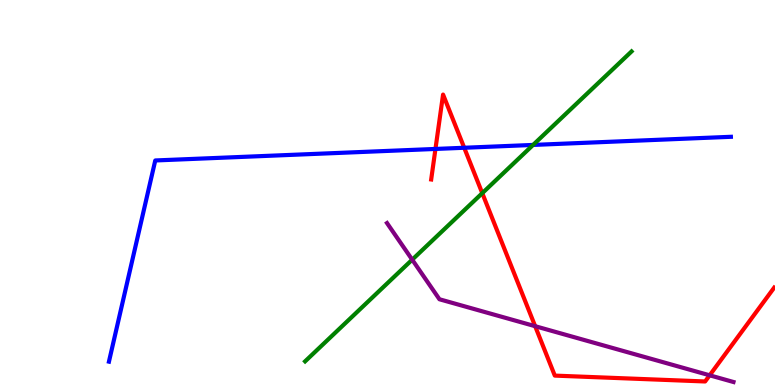[{'lines': ['blue', 'red'], 'intersections': [{'x': 5.62, 'y': 6.13}, {'x': 5.99, 'y': 6.16}]}, {'lines': ['green', 'red'], 'intersections': [{'x': 6.22, 'y': 4.98}]}, {'lines': ['purple', 'red'], 'intersections': [{'x': 6.91, 'y': 1.53}, {'x': 9.16, 'y': 0.252}]}, {'lines': ['blue', 'green'], 'intersections': [{'x': 6.88, 'y': 6.24}]}, {'lines': ['blue', 'purple'], 'intersections': []}, {'lines': ['green', 'purple'], 'intersections': [{'x': 5.32, 'y': 3.26}]}]